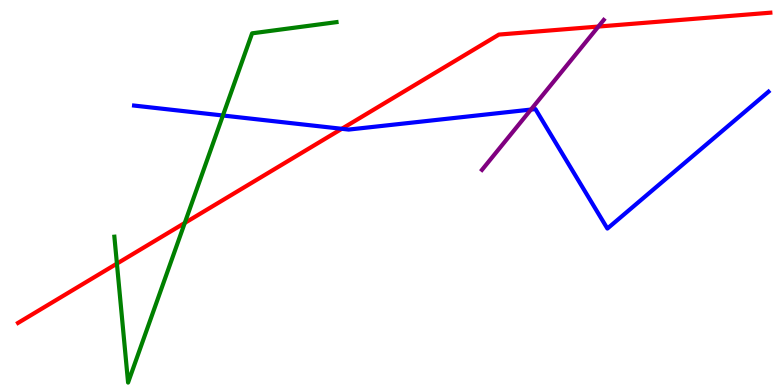[{'lines': ['blue', 'red'], 'intersections': [{'x': 4.41, 'y': 6.65}]}, {'lines': ['green', 'red'], 'intersections': [{'x': 1.51, 'y': 3.15}, {'x': 2.38, 'y': 4.21}]}, {'lines': ['purple', 'red'], 'intersections': [{'x': 7.72, 'y': 9.31}]}, {'lines': ['blue', 'green'], 'intersections': [{'x': 2.88, 'y': 7.0}]}, {'lines': ['blue', 'purple'], 'intersections': [{'x': 6.85, 'y': 7.15}]}, {'lines': ['green', 'purple'], 'intersections': []}]